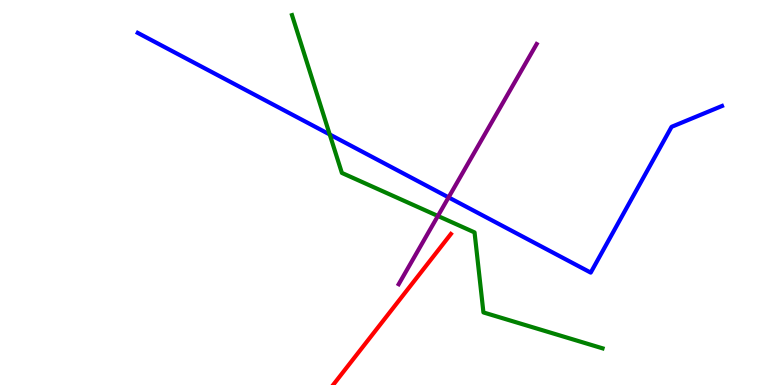[{'lines': ['blue', 'red'], 'intersections': []}, {'lines': ['green', 'red'], 'intersections': []}, {'lines': ['purple', 'red'], 'intersections': []}, {'lines': ['blue', 'green'], 'intersections': [{'x': 4.25, 'y': 6.51}]}, {'lines': ['blue', 'purple'], 'intersections': [{'x': 5.79, 'y': 4.87}]}, {'lines': ['green', 'purple'], 'intersections': [{'x': 5.65, 'y': 4.39}]}]